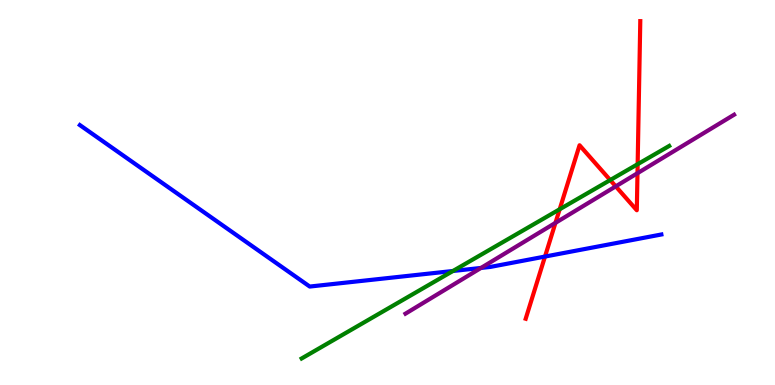[{'lines': ['blue', 'red'], 'intersections': [{'x': 7.03, 'y': 3.34}]}, {'lines': ['green', 'red'], 'intersections': [{'x': 7.22, 'y': 4.56}, {'x': 7.87, 'y': 5.32}, {'x': 8.23, 'y': 5.74}]}, {'lines': ['purple', 'red'], 'intersections': [{'x': 7.17, 'y': 4.21}, {'x': 7.95, 'y': 5.16}, {'x': 8.23, 'y': 5.5}]}, {'lines': ['blue', 'green'], 'intersections': [{'x': 5.84, 'y': 2.96}]}, {'lines': ['blue', 'purple'], 'intersections': [{'x': 6.21, 'y': 3.04}]}, {'lines': ['green', 'purple'], 'intersections': []}]